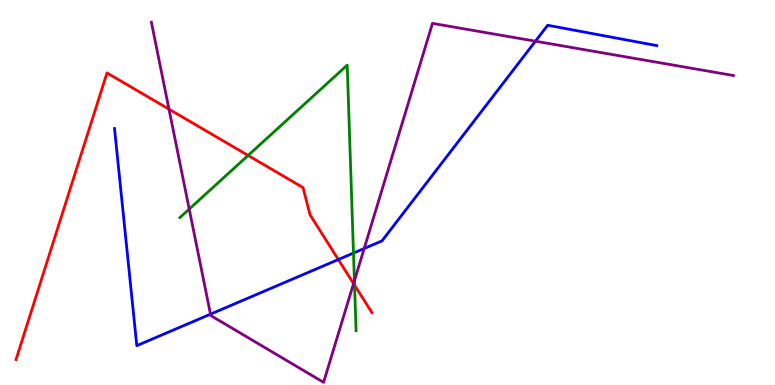[{'lines': ['blue', 'red'], 'intersections': [{'x': 4.37, 'y': 3.26}]}, {'lines': ['green', 'red'], 'intersections': [{'x': 3.2, 'y': 5.96}, {'x': 4.57, 'y': 2.59}]}, {'lines': ['purple', 'red'], 'intersections': [{'x': 2.18, 'y': 7.16}, {'x': 4.56, 'y': 2.63}]}, {'lines': ['blue', 'green'], 'intersections': [{'x': 4.56, 'y': 3.43}]}, {'lines': ['blue', 'purple'], 'intersections': [{'x': 2.72, 'y': 1.84}, {'x': 4.7, 'y': 3.55}, {'x': 6.91, 'y': 8.93}]}, {'lines': ['green', 'purple'], 'intersections': [{'x': 2.44, 'y': 4.57}, {'x': 4.57, 'y': 2.71}]}]